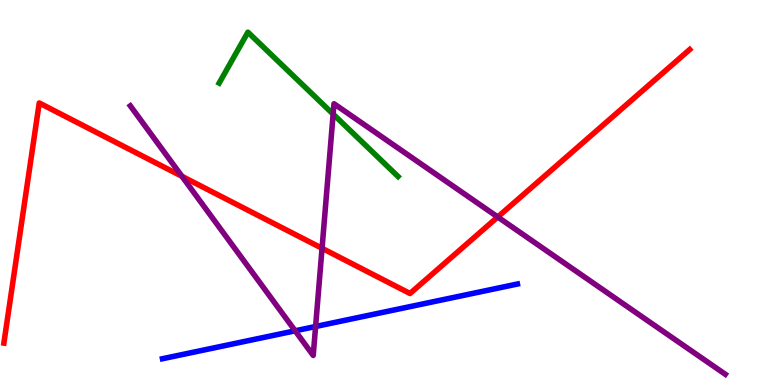[{'lines': ['blue', 'red'], 'intersections': []}, {'lines': ['green', 'red'], 'intersections': []}, {'lines': ['purple', 'red'], 'intersections': [{'x': 2.35, 'y': 5.42}, {'x': 4.16, 'y': 3.55}, {'x': 6.42, 'y': 4.36}]}, {'lines': ['blue', 'green'], 'intersections': []}, {'lines': ['blue', 'purple'], 'intersections': [{'x': 3.81, 'y': 1.41}, {'x': 4.07, 'y': 1.52}]}, {'lines': ['green', 'purple'], 'intersections': [{'x': 4.3, 'y': 7.04}]}]